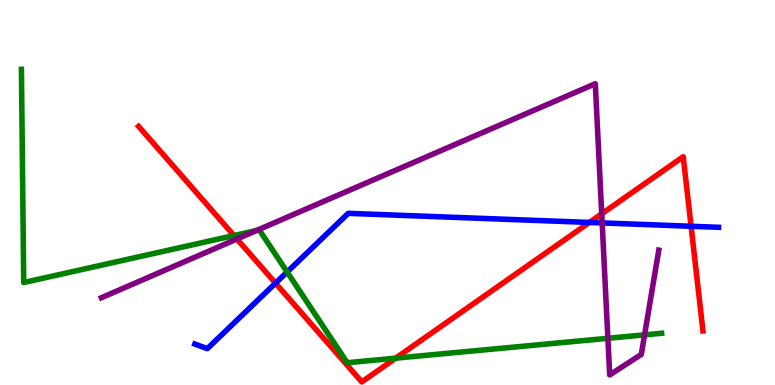[{'lines': ['blue', 'red'], 'intersections': [{'x': 3.56, 'y': 2.65}, {'x': 7.61, 'y': 4.22}, {'x': 8.92, 'y': 4.12}]}, {'lines': ['green', 'red'], 'intersections': [{'x': 3.02, 'y': 3.88}, {'x': 5.11, 'y': 0.697}]}, {'lines': ['purple', 'red'], 'intersections': [{'x': 3.06, 'y': 3.79}, {'x': 7.76, 'y': 4.45}]}, {'lines': ['blue', 'green'], 'intersections': [{'x': 3.71, 'y': 2.93}]}, {'lines': ['blue', 'purple'], 'intersections': [{'x': 7.77, 'y': 4.21}]}, {'lines': ['green', 'purple'], 'intersections': [{'x': 3.31, 'y': 4.01}, {'x': 7.84, 'y': 1.21}, {'x': 8.32, 'y': 1.3}]}]